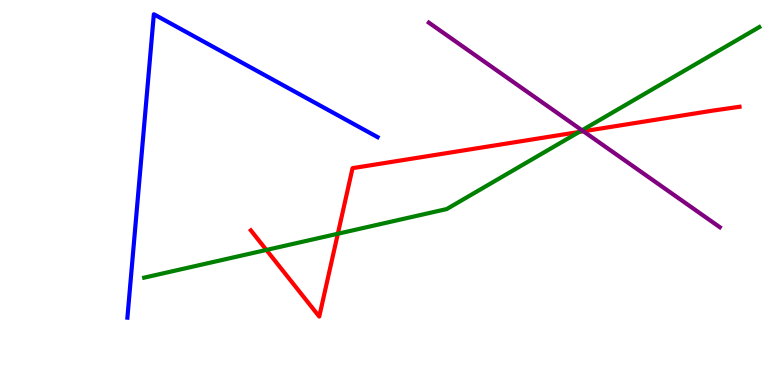[{'lines': ['blue', 'red'], 'intersections': []}, {'lines': ['green', 'red'], 'intersections': [{'x': 3.44, 'y': 3.51}, {'x': 4.36, 'y': 3.93}, {'x': 7.47, 'y': 6.57}]}, {'lines': ['purple', 'red'], 'intersections': [{'x': 7.53, 'y': 6.59}]}, {'lines': ['blue', 'green'], 'intersections': []}, {'lines': ['blue', 'purple'], 'intersections': []}, {'lines': ['green', 'purple'], 'intersections': [{'x': 7.51, 'y': 6.62}]}]